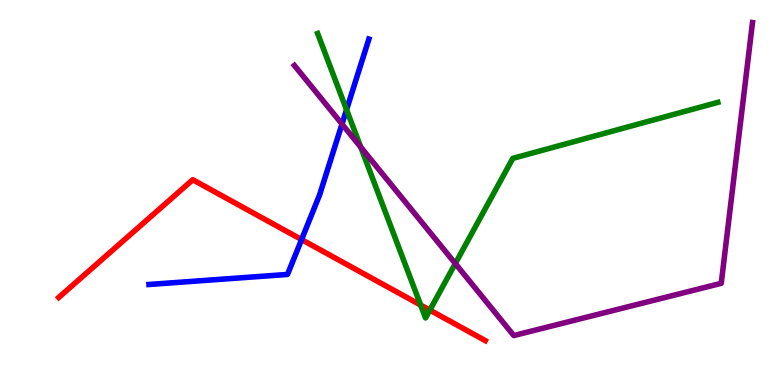[{'lines': ['blue', 'red'], 'intersections': [{'x': 3.89, 'y': 3.78}]}, {'lines': ['green', 'red'], 'intersections': [{'x': 5.43, 'y': 2.08}, {'x': 5.55, 'y': 1.95}]}, {'lines': ['purple', 'red'], 'intersections': []}, {'lines': ['blue', 'green'], 'intersections': [{'x': 4.47, 'y': 7.15}]}, {'lines': ['blue', 'purple'], 'intersections': [{'x': 4.41, 'y': 6.78}]}, {'lines': ['green', 'purple'], 'intersections': [{'x': 4.65, 'y': 6.18}, {'x': 5.87, 'y': 3.15}]}]